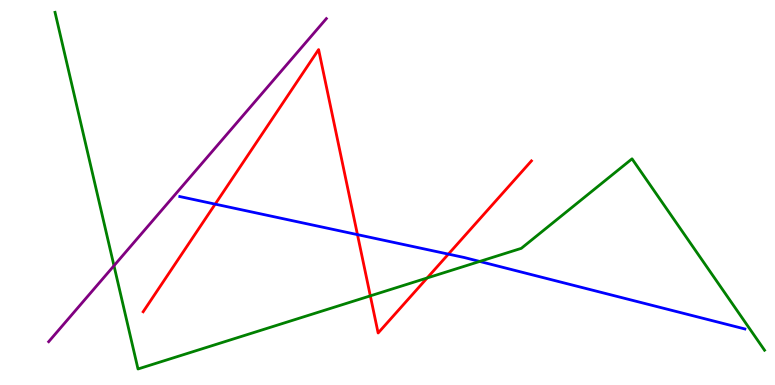[{'lines': ['blue', 'red'], 'intersections': [{'x': 2.78, 'y': 4.7}, {'x': 4.61, 'y': 3.91}, {'x': 5.79, 'y': 3.4}]}, {'lines': ['green', 'red'], 'intersections': [{'x': 4.78, 'y': 2.32}, {'x': 5.51, 'y': 2.78}]}, {'lines': ['purple', 'red'], 'intersections': []}, {'lines': ['blue', 'green'], 'intersections': [{'x': 6.19, 'y': 3.21}]}, {'lines': ['blue', 'purple'], 'intersections': []}, {'lines': ['green', 'purple'], 'intersections': [{'x': 1.47, 'y': 3.1}]}]